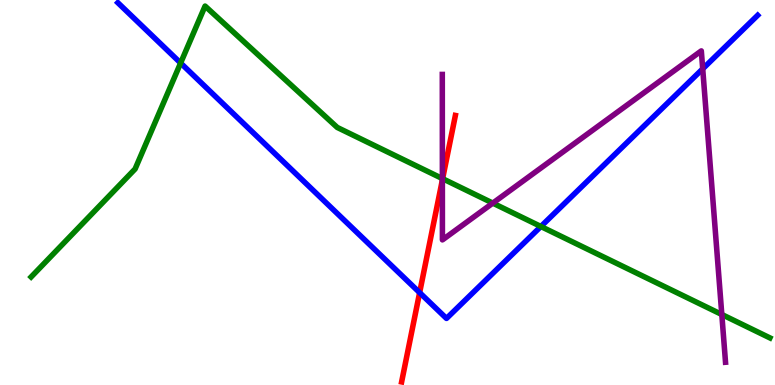[{'lines': ['blue', 'red'], 'intersections': [{'x': 5.41, 'y': 2.4}]}, {'lines': ['green', 'red'], 'intersections': [{'x': 5.71, 'y': 5.36}]}, {'lines': ['purple', 'red'], 'intersections': [{'x': 5.71, 'y': 5.33}]}, {'lines': ['blue', 'green'], 'intersections': [{'x': 2.33, 'y': 8.36}, {'x': 6.98, 'y': 4.12}]}, {'lines': ['blue', 'purple'], 'intersections': [{'x': 9.07, 'y': 8.21}]}, {'lines': ['green', 'purple'], 'intersections': [{'x': 5.71, 'y': 5.36}, {'x': 6.36, 'y': 4.72}, {'x': 9.31, 'y': 1.83}]}]